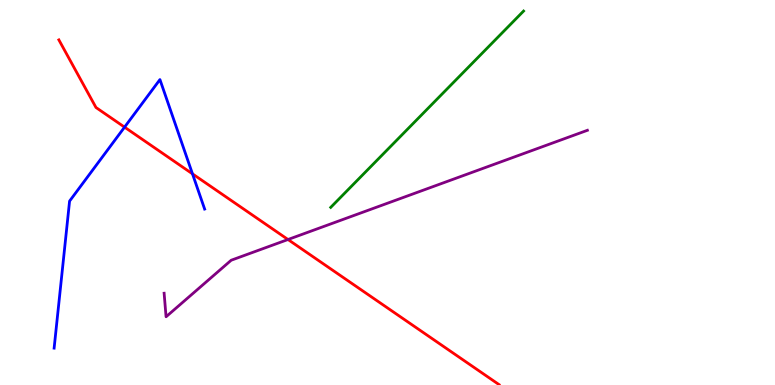[{'lines': ['blue', 'red'], 'intersections': [{'x': 1.61, 'y': 6.7}, {'x': 2.48, 'y': 5.48}]}, {'lines': ['green', 'red'], 'intersections': []}, {'lines': ['purple', 'red'], 'intersections': [{'x': 3.72, 'y': 3.78}]}, {'lines': ['blue', 'green'], 'intersections': []}, {'lines': ['blue', 'purple'], 'intersections': []}, {'lines': ['green', 'purple'], 'intersections': []}]